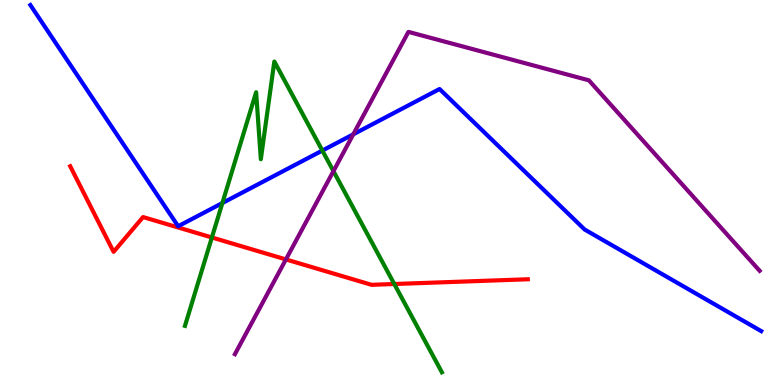[{'lines': ['blue', 'red'], 'intersections': []}, {'lines': ['green', 'red'], 'intersections': [{'x': 2.73, 'y': 3.83}, {'x': 5.09, 'y': 2.62}]}, {'lines': ['purple', 'red'], 'intersections': [{'x': 3.69, 'y': 3.26}]}, {'lines': ['blue', 'green'], 'intersections': [{'x': 2.87, 'y': 4.73}, {'x': 4.16, 'y': 6.09}]}, {'lines': ['blue', 'purple'], 'intersections': [{'x': 4.56, 'y': 6.51}]}, {'lines': ['green', 'purple'], 'intersections': [{'x': 4.3, 'y': 5.55}]}]